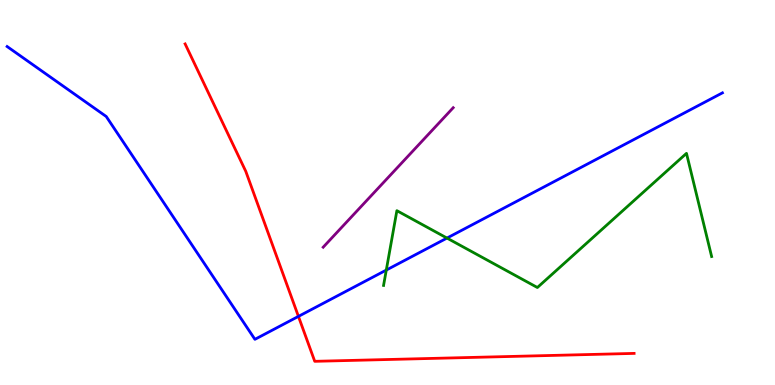[{'lines': ['blue', 'red'], 'intersections': [{'x': 3.85, 'y': 1.78}]}, {'lines': ['green', 'red'], 'intersections': []}, {'lines': ['purple', 'red'], 'intersections': []}, {'lines': ['blue', 'green'], 'intersections': [{'x': 4.98, 'y': 2.99}, {'x': 5.77, 'y': 3.82}]}, {'lines': ['blue', 'purple'], 'intersections': []}, {'lines': ['green', 'purple'], 'intersections': []}]